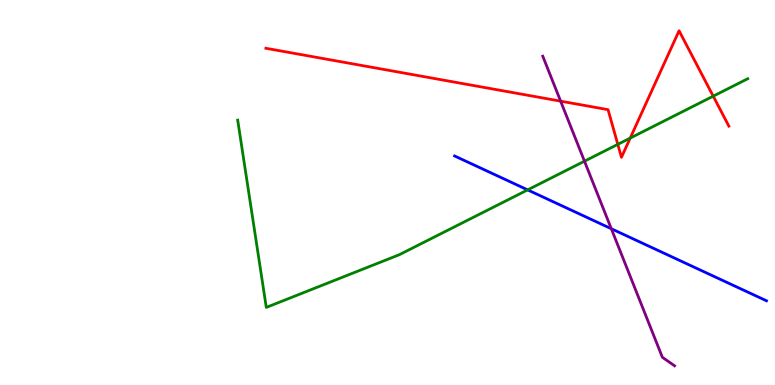[{'lines': ['blue', 'red'], 'intersections': []}, {'lines': ['green', 'red'], 'intersections': [{'x': 7.97, 'y': 6.25}, {'x': 8.13, 'y': 6.41}, {'x': 9.2, 'y': 7.5}]}, {'lines': ['purple', 'red'], 'intersections': [{'x': 7.23, 'y': 7.37}]}, {'lines': ['blue', 'green'], 'intersections': [{'x': 6.81, 'y': 5.07}]}, {'lines': ['blue', 'purple'], 'intersections': [{'x': 7.89, 'y': 4.06}]}, {'lines': ['green', 'purple'], 'intersections': [{'x': 7.54, 'y': 5.81}]}]